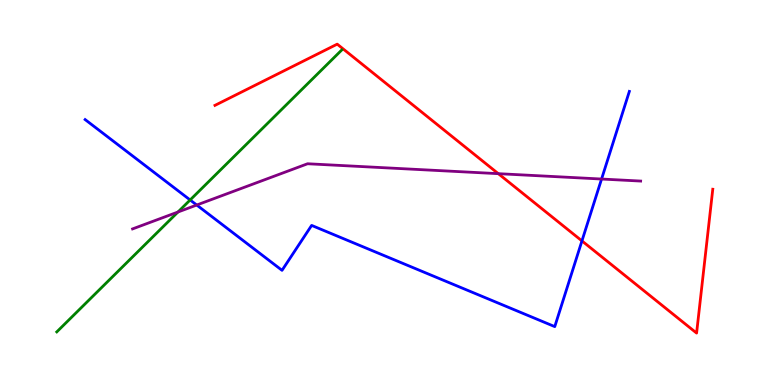[{'lines': ['blue', 'red'], 'intersections': [{'x': 7.51, 'y': 3.74}]}, {'lines': ['green', 'red'], 'intersections': []}, {'lines': ['purple', 'red'], 'intersections': [{'x': 6.43, 'y': 5.49}]}, {'lines': ['blue', 'green'], 'intersections': [{'x': 2.45, 'y': 4.81}]}, {'lines': ['blue', 'purple'], 'intersections': [{'x': 2.54, 'y': 4.67}, {'x': 7.76, 'y': 5.35}]}, {'lines': ['green', 'purple'], 'intersections': [{'x': 2.3, 'y': 4.49}]}]